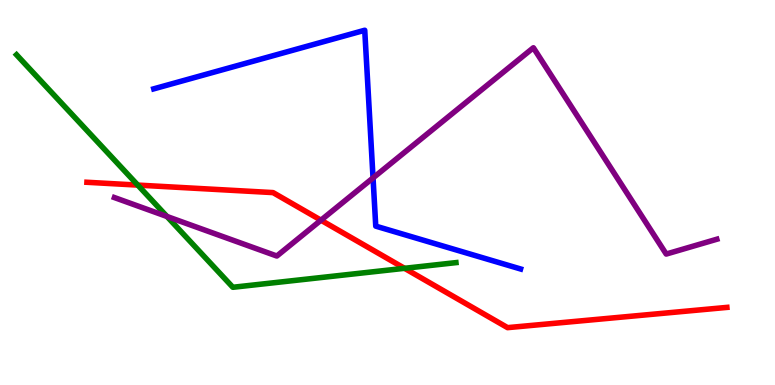[{'lines': ['blue', 'red'], 'intersections': []}, {'lines': ['green', 'red'], 'intersections': [{'x': 1.78, 'y': 5.19}, {'x': 5.22, 'y': 3.03}]}, {'lines': ['purple', 'red'], 'intersections': [{'x': 4.14, 'y': 4.28}]}, {'lines': ['blue', 'green'], 'intersections': []}, {'lines': ['blue', 'purple'], 'intersections': [{'x': 4.81, 'y': 5.38}]}, {'lines': ['green', 'purple'], 'intersections': [{'x': 2.15, 'y': 4.38}]}]